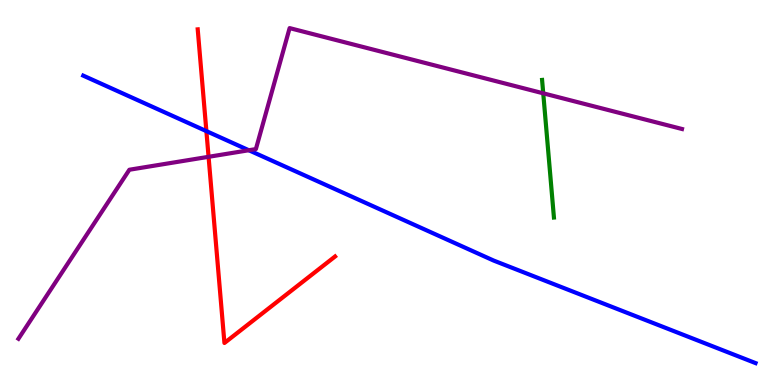[{'lines': ['blue', 'red'], 'intersections': [{'x': 2.66, 'y': 6.59}]}, {'lines': ['green', 'red'], 'intersections': []}, {'lines': ['purple', 'red'], 'intersections': [{'x': 2.69, 'y': 5.93}]}, {'lines': ['blue', 'green'], 'intersections': []}, {'lines': ['blue', 'purple'], 'intersections': [{'x': 3.21, 'y': 6.1}]}, {'lines': ['green', 'purple'], 'intersections': [{'x': 7.01, 'y': 7.58}]}]